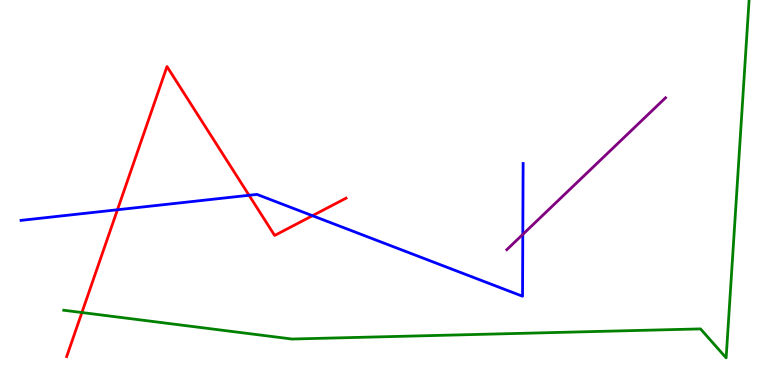[{'lines': ['blue', 'red'], 'intersections': [{'x': 1.52, 'y': 4.55}, {'x': 3.21, 'y': 4.93}, {'x': 4.03, 'y': 4.4}]}, {'lines': ['green', 'red'], 'intersections': [{'x': 1.06, 'y': 1.88}]}, {'lines': ['purple', 'red'], 'intersections': []}, {'lines': ['blue', 'green'], 'intersections': []}, {'lines': ['blue', 'purple'], 'intersections': [{'x': 6.75, 'y': 3.91}]}, {'lines': ['green', 'purple'], 'intersections': []}]